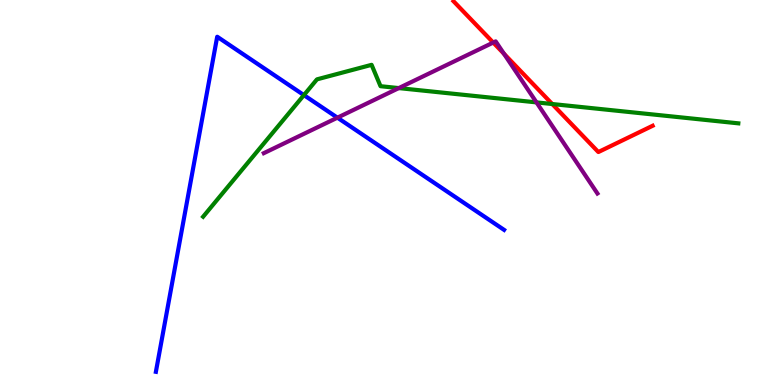[{'lines': ['blue', 'red'], 'intersections': []}, {'lines': ['green', 'red'], 'intersections': [{'x': 7.13, 'y': 7.3}]}, {'lines': ['purple', 'red'], 'intersections': [{'x': 6.36, 'y': 8.89}, {'x': 6.5, 'y': 8.6}]}, {'lines': ['blue', 'green'], 'intersections': [{'x': 3.92, 'y': 7.53}]}, {'lines': ['blue', 'purple'], 'intersections': [{'x': 4.35, 'y': 6.94}]}, {'lines': ['green', 'purple'], 'intersections': [{'x': 5.15, 'y': 7.71}, {'x': 6.92, 'y': 7.34}]}]